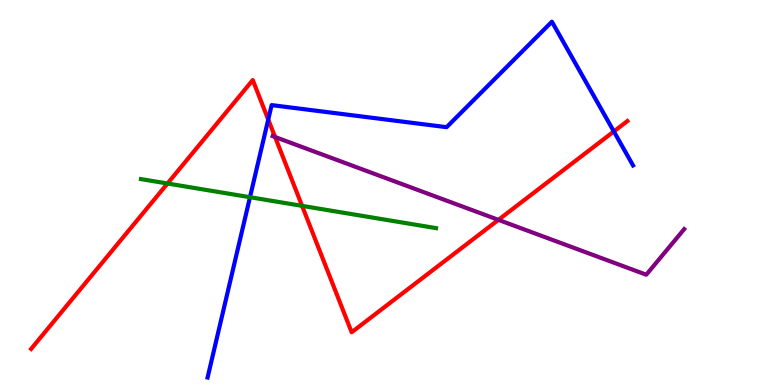[{'lines': ['blue', 'red'], 'intersections': [{'x': 3.46, 'y': 6.9}, {'x': 7.92, 'y': 6.59}]}, {'lines': ['green', 'red'], 'intersections': [{'x': 2.16, 'y': 5.23}, {'x': 3.9, 'y': 4.65}]}, {'lines': ['purple', 'red'], 'intersections': [{'x': 3.55, 'y': 6.44}, {'x': 6.43, 'y': 4.29}]}, {'lines': ['blue', 'green'], 'intersections': [{'x': 3.23, 'y': 4.88}]}, {'lines': ['blue', 'purple'], 'intersections': []}, {'lines': ['green', 'purple'], 'intersections': []}]